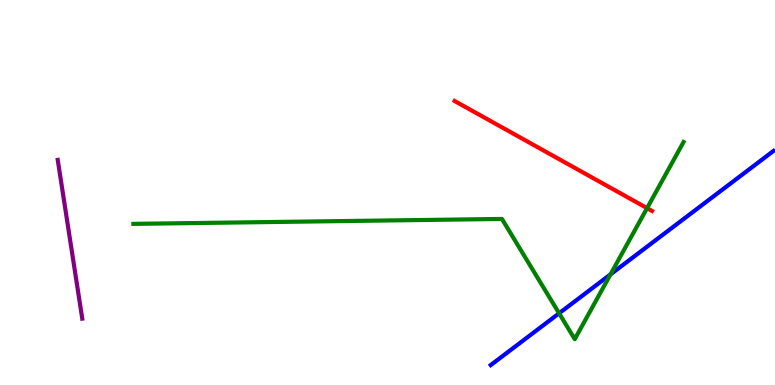[{'lines': ['blue', 'red'], 'intersections': []}, {'lines': ['green', 'red'], 'intersections': [{'x': 8.35, 'y': 4.59}]}, {'lines': ['purple', 'red'], 'intersections': []}, {'lines': ['blue', 'green'], 'intersections': [{'x': 7.21, 'y': 1.86}, {'x': 7.88, 'y': 2.87}]}, {'lines': ['blue', 'purple'], 'intersections': []}, {'lines': ['green', 'purple'], 'intersections': []}]